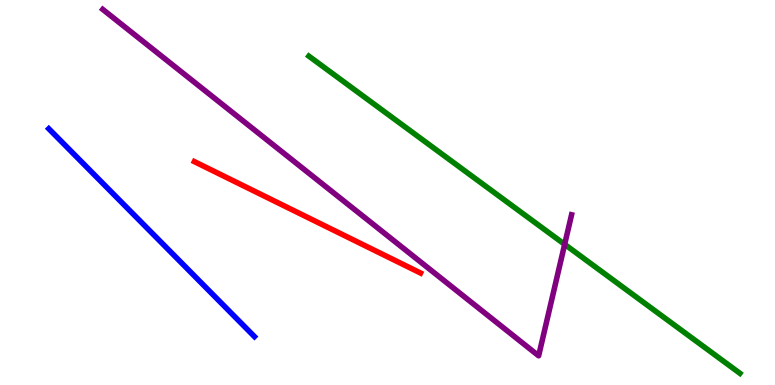[{'lines': ['blue', 'red'], 'intersections': []}, {'lines': ['green', 'red'], 'intersections': []}, {'lines': ['purple', 'red'], 'intersections': []}, {'lines': ['blue', 'green'], 'intersections': []}, {'lines': ['blue', 'purple'], 'intersections': []}, {'lines': ['green', 'purple'], 'intersections': [{'x': 7.29, 'y': 3.65}]}]